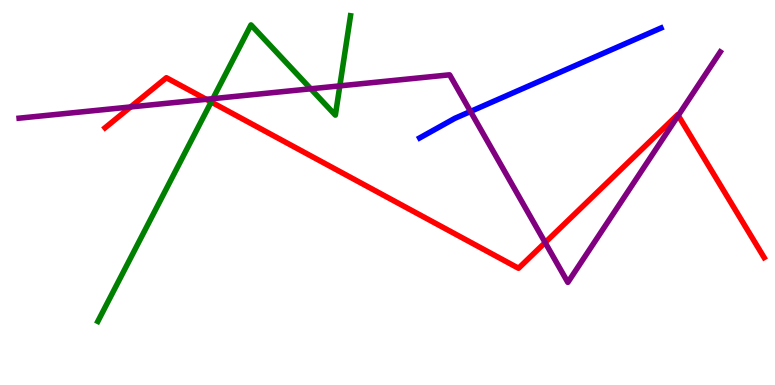[{'lines': ['blue', 'red'], 'intersections': []}, {'lines': ['green', 'red'], 'intersections': [{'x': 2.72, 'y': 7.35}]}, {'lines': ['purple', 'red'], 'intersections': [{'x': 1.69, 'y': 7.22}, {'x': 2.66, 'y': 7.42}, {'x': 7.03, 'y': 3.7}, {'x': 8.75, 'y': 7.0}]}, {'lines': ['blue', 'green'], 'intersections': []}, {'lines': ['blue', 'purple'], 'intersections': [{'x': 6.07, 'y': 7.1}]}, {'lines': ['green', 'purple'], 'intersections': [{'x': 2.75, 'y': 7.44}, {'x': 4.01, 'y': 7.69}, {'x': 4.38, 'y': 7.77}]}]